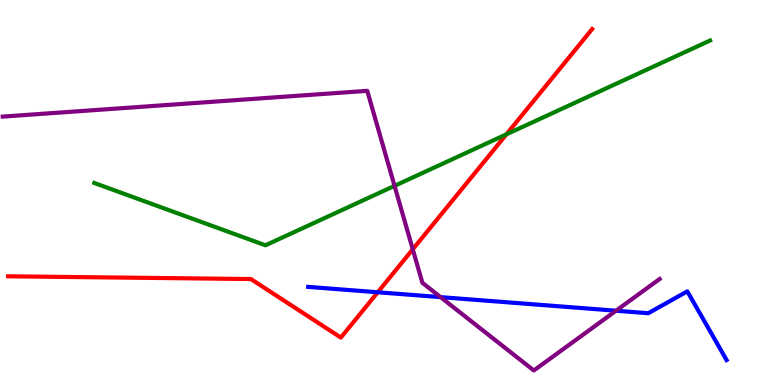[{'lines': ['blue', 'red'], 'intersections': [{'x': 4.87, 'y': 2.41}]}, {'lines': ['green', 'red'], 'intersections': [{'x': 6.53, 'y': 6.51}]}, {'lines': ['purple', 'red'], 'intersections': [{'x': 5.33, 'y': 3.52}]}, {'lines': ['blue', 'green'], 'intersections': []}, {'lines': ['blue', 'purple'], 'intersections': [{'x': 5.69, 'y': 2.28}, {'x': 7.95, 'y': 1.93}]}, {'lines': ['green', 'purple'], 'intersections': [{'x': 5.09, 'y': 5.17}]}]